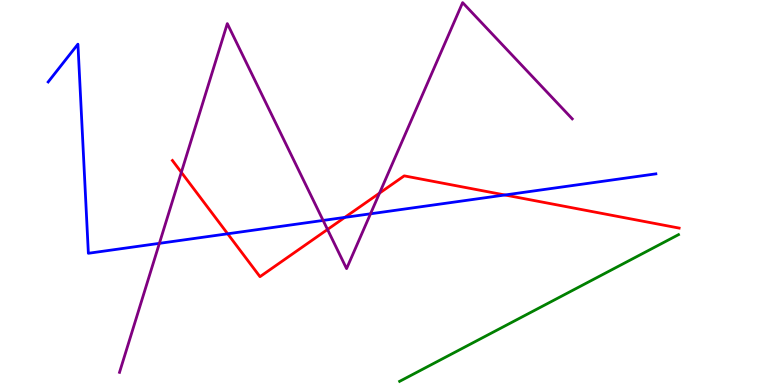[{'lines': ['blue', 'red'], 'intersections': [{'x': 2.94, 'y': 3.93}, {'x': 4.45, 'y': 4.35}, {'x': 6.52, 'y': 4.94}]}, {'lines': ['green', 'red'], 'intersections': []}, {'lines': ['purple', 'red'], 'intersections': [{'x': 2.34, 'y': 5.52}, {'x': 4.23, 'y': 4.04}, {'x': 4.9, 'y': 4.98}]}, {'lines': ['blue', 'green'], 'intersections': []}, {'lines': ['blue', 'purple'], 'intersections': [{'x': 2.06, 'y': 3.68}, {'x': 4.17, 'y': 4.27}, {'x': 4.78, 'y': 4.45}]}, {'lines': ['green', 'purple'], 'intersections': []}]